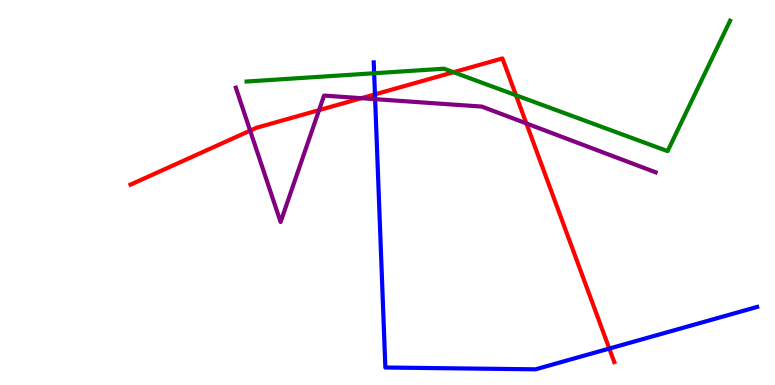[{'lines': ['blue', 'red'], 'intersections': [{'x': 4.84, 'y': 7.55}, {'x': 7.86, 'y': 0.946}]}, {'lines': ['green', 'red'], 'intersections': [{'x': 5.85, 'y': 8.12}, {'x': 6.66, 'y': 7.53}]}, {'lines': ['purple', 'red'], 'intersections': [{'x': 3.23, 'y': 6.61}, {'x': 4.12, 'y': 7.14}, {'x': 4.66, 'y': 7.45}, {'x': 6.79, 'y': 6.79}]}, {'lines': ['blue', 'green'], 'intersections': [{'x': 4.83, 'y': 8.1}]}, {'lines': ['blue', 'purple'], 'intersections': [{'x': 4.84, 'y': 7.42}]}, {'lines': ['green', 'purple'], 'intersections': []}]